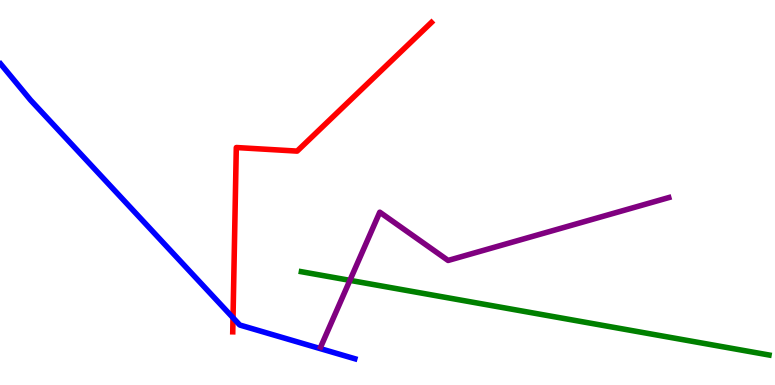[{'lines': ['blue', 'red'], 'intersections': [{'x': 3.01, 'y': 1.75}]}, {'lines': ['green', 'red'], 'intersections': []}, {'lines': ['purple', 'red'], 'intersections': []}, {'lines': ['blue', 'green'], 'intersections': []}, {'lines': ['blue', 'purple'], 'intersections': []}, {'lines': ['green', 'purple'], 'intersections': [{'x': 4.51, 'y': 2.72}]}]